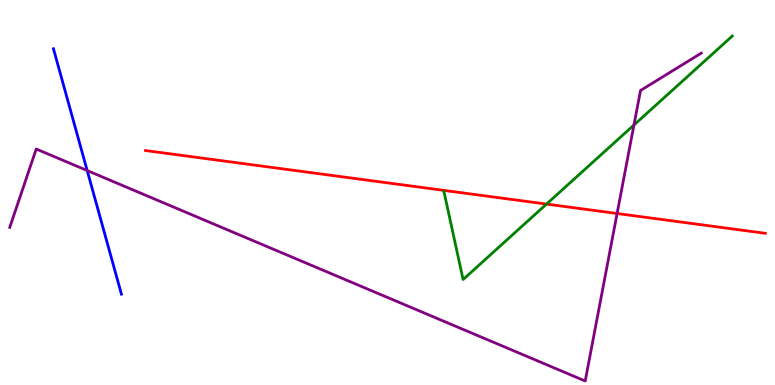[{'lines': ['blue', 'red'], 'intersections': []}, {'lines': ['green', 'red'], 'intersections': [{'x': 7.05, 'y': 4.7}]}, {'lines': ['purple', 'red'], 'intersections': [{'x': 7.96, 'y': 4.45}]}, {'lines': ['blue', 'green'], 'intersections': []}, {'lines': ['blue', 'purple'], 'intersections': [{'x': 1.13, 'y': 5.57}]}, {'lines': ['green', 'purple'], 'intersections': [{'x': 8.18, 'y': 6.75}]}]